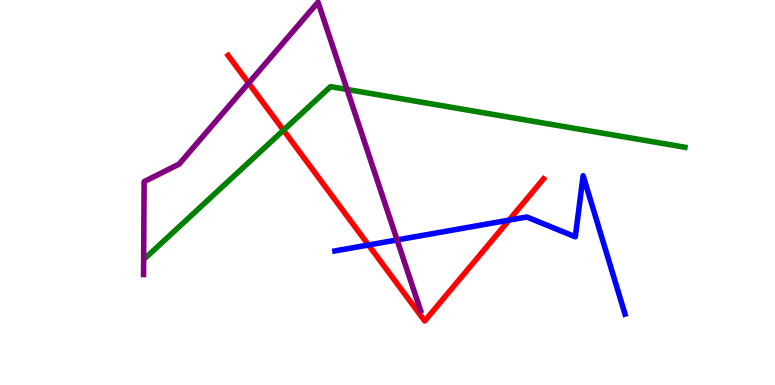[{'lines': ['blue', 'red'], 'intersections': [{'x': 4.75, 'y': 3.64}, {'x': 6.57, 'y': 4.28}]}, {'lines': ['green', 'red'], 'intersections': [{'x': 3.66, 'y': 6.62}]}, {'lines': ['purple', 'red'], 'intersections': [{'x': 3.21, 'y': 7.84}]}, {'lines': ['blue', 'green'], 'intersections': []}, {'lines': ['blue', 'purple'], 'intersections': [{'x': 5.12, 'y': 3.77}]}, {'lines': ['green', 'purple'], 'intersections': [{'x': 4.48, 'y': 7.68}]}]